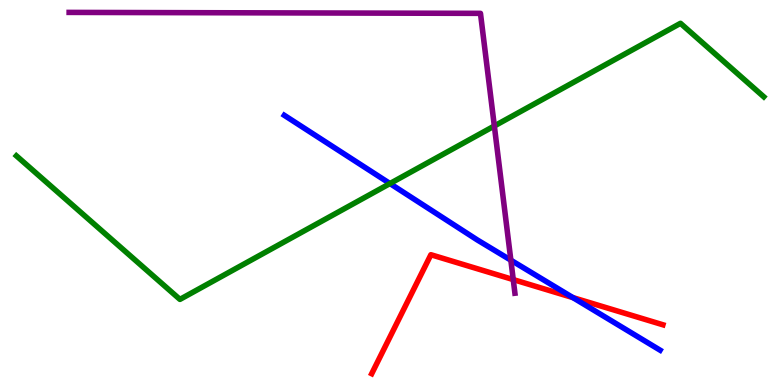[{'lines': ['blue', 'red'], 'intersections': [{'x': 7.39, 'y': 2.27}]}, {'lines': ['green', 'red'], 'intersections': []}, {'lines': ['purple', 'red'], 'intersections': [{'x': 6.62, 'y': 2.74}]}, {'lines': ['blue', 'green'], 'intersections': [{'x': 5.03, 'y': 5.23}]}, {'lines': ['blue', 'purple'], 'intersections': [{'x': 6.59, 'y': 3.24}]}, {'lines': ['green', 'purple'], 'intersections': [{'x': 6.38, 'y': 6.73}]}]